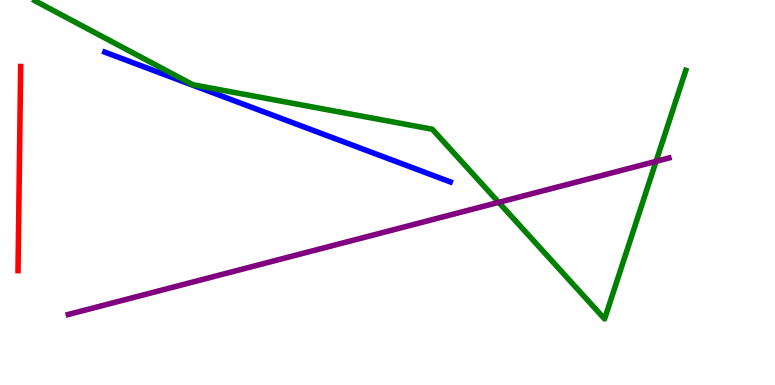[{'lines': ['blue', 'red'], 'intersections': []}, {'lines': ['green', 'red'], 'intersections': []}, {'lines': ['purple', 'red'], 'intersections': []}, {'lines': ['blue', 'green'], 'intersections': []}, {'lines': ['blue', 'purple'], 'intersections': []}, {'lines': ['green', 'purple'], 'intersections': [{'x': 6.44, 'y': 4.74}, {'x': 8.47, 'y': 5.81}]}]